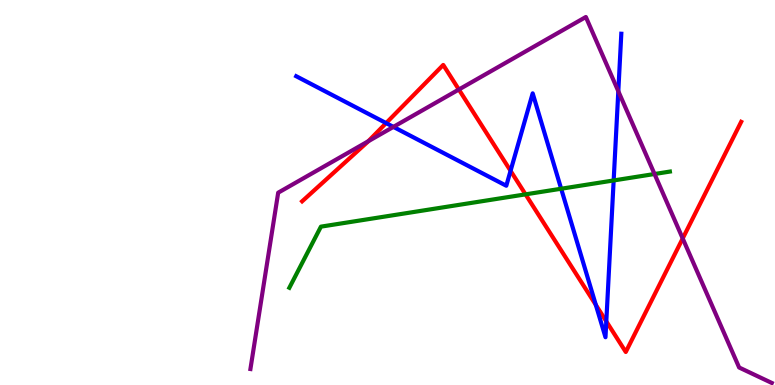[{'lines': ['blue', 'red'], 'intersections': [{'x': 4.98, 'y': 6.8}, {'x': 6.59, 'y': 5.56}, {'x': 7.69, 'y': 2.08}, {'x': 7.82, 'y': 1.65}]}, {'lines': ['green', 'red'], 'intersections': [{'x': 6.78, 'y': 4.95}]}, {'lines': ['purple', 'red'], 'intersections': [{'x': 4.75, 'y': 6.33}, {'x': 5.92, 'y': 7.67}, {'x': 8.81, 'y': 3.81}]}, {'lines': ['blue', 'green'], 'intersections': [{'x': 7.24, 'y': 5.1}, {'x': 7.92, 'y': 5.31}]}, {'lines': ['blue', 'purple'], 'intersections': [{'x': 5.08, 'y': 6.7}, {'x': 7.98, 'y': 7.63}]}, {'lines': ['green', 'purple'], 'intersections': [{'x': 8.45, 'y': 5.48}]}]